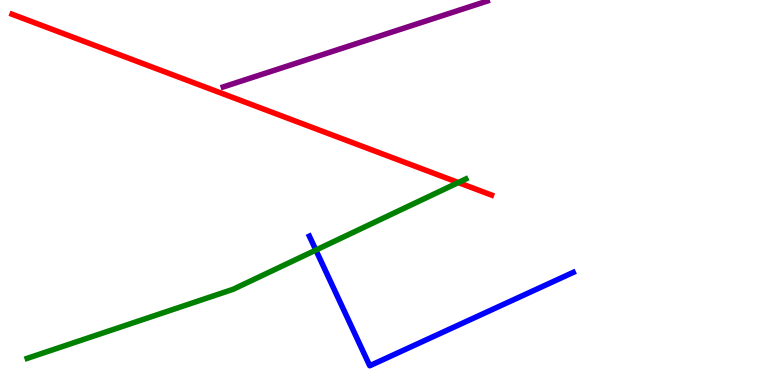[{'lines': ['blue', 'red'], 'intersections': []}, {'lines': ['green', 'red'], 'intersections': [{'x': 5.91, 'y': 5.26}]}, {'lines': ['purple', 'red'], 'intersections': []}, {'lines': ['blue', 'green'], 'intersections': [{'x': 4.08, 'y': 3.5}]}, {'lines': ['blue', 'purple'], 'intersections': []}, {'lines': ['green', 'purple'], 'intersections': []}]